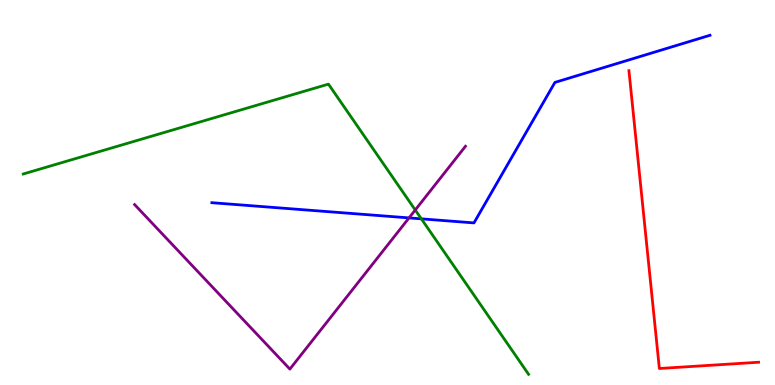[{'lines': ['blue', 'red'], 'intersections': []}, {'lines': ['green', 'red'], 'intersections': []}, {'lines': ['purple', 'red'], 'intersections': []}, {'lines': ['blue', 'green'], 'intersections': [{'x': 5.44, 'y': 4.32}]}, {'lines': ['blue', 'purple'], 'intersections': [{'x': 5.28, 'y': 4.34}]}, {'lines': ['green', 'purple'], 'intersections': [{'x': 5.36, 'y': 4.55}]}]